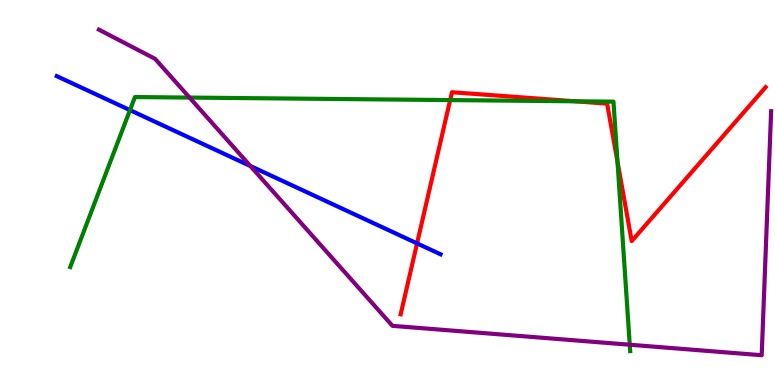[{'lines': ['blue', 'red'], 'intersections': [{'x': 5.38, 'y': 3.68}]}, {'lines': ['green', 'red'], 'intersections': [{'x': 5.81, 'y': 7.4}, {'x': 7.42, 'y': 7.37}, {'x': 7.97, 'y': 5.8}]}, {'lines': ['purple', 'red'], 'intersections': []}, {'lines': ['blue', 'green'], 'intersections': [{'x': 1.68, 'y': 7.14}]}, {'lines': ['blue', 'purple'], 'intersections': [{'x': 3.23, 'y': 5.69}]}, {'lines': ['green', 'purple'], 'intersections': [{'x': 2.45, 'y': 7.47}, {'x': 8.13, 'y': 1.05}]}]